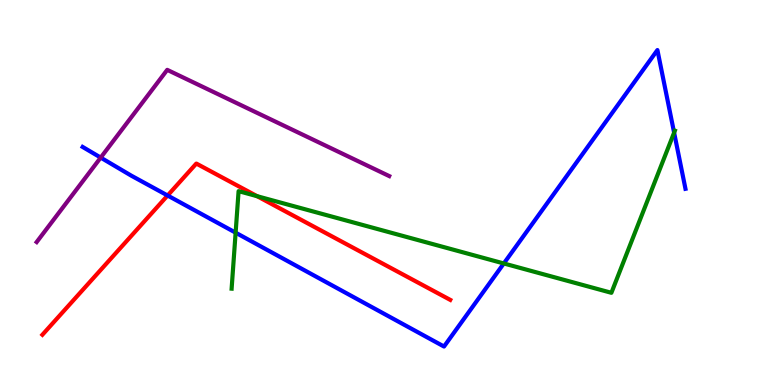[{'lines': ['blue', 'red'], 'intersections': [{'x': 2.16, 'y': 4.92}]}, {'lines': ['green', 'red'], 'intersections': [{'x': 3.32, 'y': 4.9}]}, {'lines': ['purple', 'red'], 'intersections': []}, {'lines': ['blue', 'green'], 'intersections': [{'x': 3.04, 'y': 3.96}, {'x': 6.5, 'y': 3.16}, {'x': 8.7, 'y': 6.55}]}, {'lines': ['blue', 'purple'], 'intersections': [{'x': 1.3, 'y': 5.91}]}, {'lines': ['green', 'purple'], 'intersections': []}]